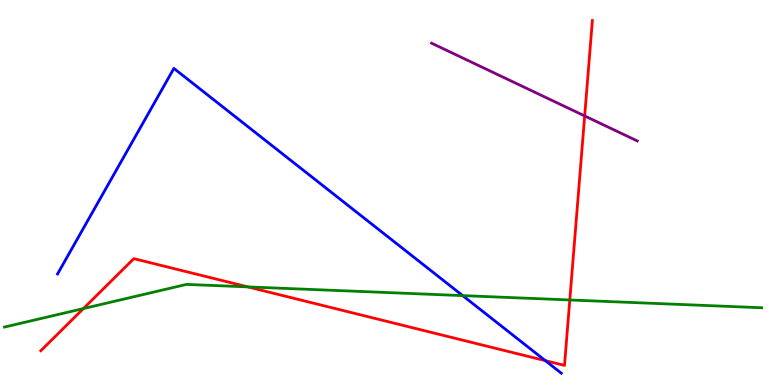[{'lines': ['blue', 'red'], 'intersections': [{'x': 7.04, 'y': 0.632}]}, {'lines': ['green', 'red'], 'intersections': [{'x': 1.08, 'y': 1.99}, {'x': 3.2, 'y': 2.55}, {'x': 7.35, 'y': 2.21}]}, {'lines': ['purple', 'red'], 'intersections': [{'x': 7.54, 'y': 6.99}]}, {'lines': ['blue', 'green'], 'intersections': [{'x': 5.97, 'y': 2.32}]}, {'lines': ['blue', 'purple'], 'intersections': []}, {'lines': ['green', 'purple'], 'intersections': []}]